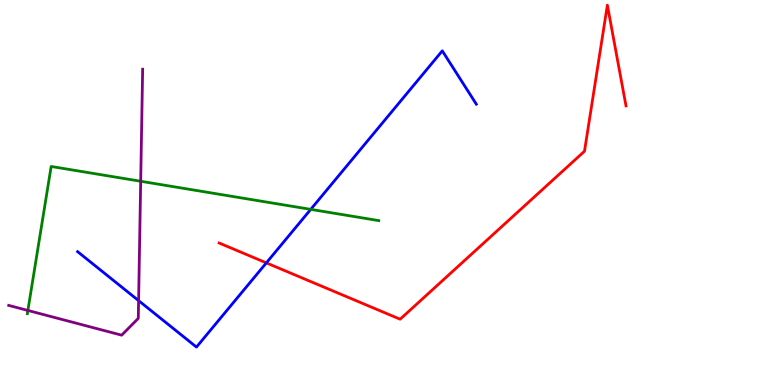[{'lines': ['blue', 'red'], 'intersections': [{'x': 3.44, 'y': 3.17}]}, {'lines': ['green', 'red'], 'intersections': []}, {'lines': ['purple', 'red'], 'intersections': []}, {'lines': ['blue', 'green'], 'intersections': [{'x': 4.01, 'y': 4.56}]}, {'lines': ['blue', 'purple'], 'intersections': [{'x': 1.79, 'y': 2.19}]}, {'lines': ['green', 'purple'], 'intersections': [{'x': 0.36, 'y': 1.94}, {'x': 1.82, 'y': 5.29}]}]